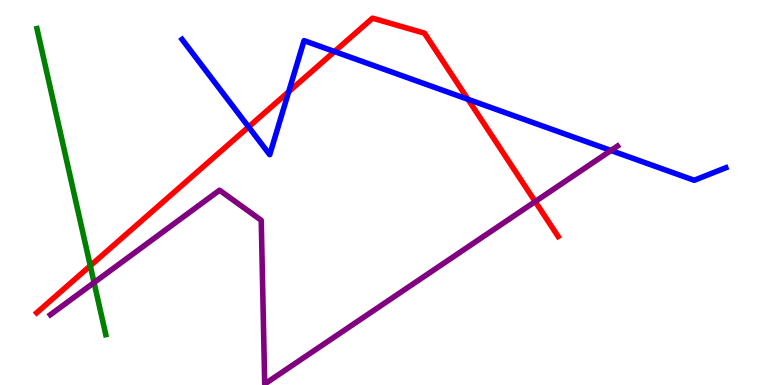[{'lines': ['blue', 'red'], 'intersections': [{'x': 3.21, 'y': 6.7}, {'x': 3.72, 'y': 7.62}, {'x': 4.32, 'y': 8.66}, {'x': 6.04, 'y': 7.42}]}, {'lines': ['green', 'red'], 'intersections': [{'x': 1.17, 'y': 3.1}]}, {'lines': ['purple', 'red'], 'intersections': [{'x': 6.91, 'y': 4.76}]}, {'lines': ['blue', 'green'], 'intersections': []}, {'lines': ['blue', 'purple'], 'intersections': [{'x': 7.88, 'y': 6.09}]}, {'lines': ['green', 'purple'], 'intersections': [{'x': 1.21, 'y': 2.66}]}]